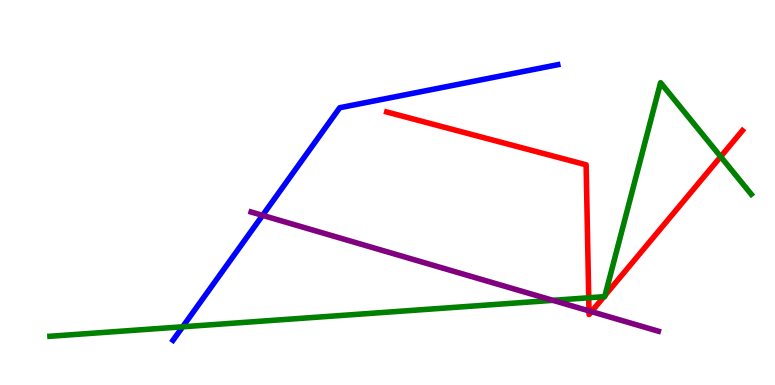[{'lines': ['blue', 'red'], 'intersections': []}, {'lines': ['green', 'red'], 'intersections': [{'x': 7.6, 'y': 2.27}, {'x': 7.79, 'y': 2.29}, {'x': 7.81, 'y': 2.33}, {'x': 9.3, 'y': 5.93}]}, {'lines': ['purple', 'red'], 'intersections': [{'x': 7.6, 'y': 1.92}, {'x': 7.63, 'y': 1.91}]}, {'lines': ['blue', 'green'], 'intersections': [{'x': 2.36, 'y': 1.51}]}, {'lines': ['blue', 'purple'], 'intersections': [{'x': 3.39, 'y': 4.41}]}, {'lines': ['green', 'purple'], 'intersections': [{'x': 7.13, 'y': 2.2}]}]